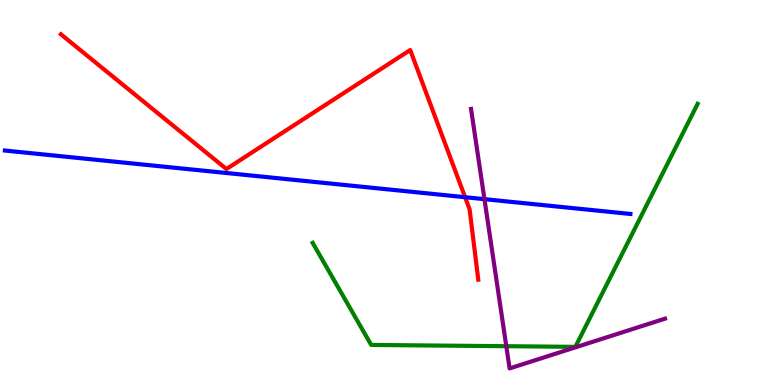[{'lines': ['blue', 'red'], 'intersections': [{'x': 6.0, 'y': 4.88}]}, {'lines': ['green', 'red'], 'intersections': []}, {'lines': ['purple', 'red'], 'intersections': []}, {'lines': ['blue', 'green'], 'intersections': []}, {'lines': ['blue', 'purple'], 'intersections': [{'x': 6.25, 'y': 4.83}]}, {'lines': ['green', 'purple'], 'intersections': [{'x': 6.53, 'y': 1.01}]}]